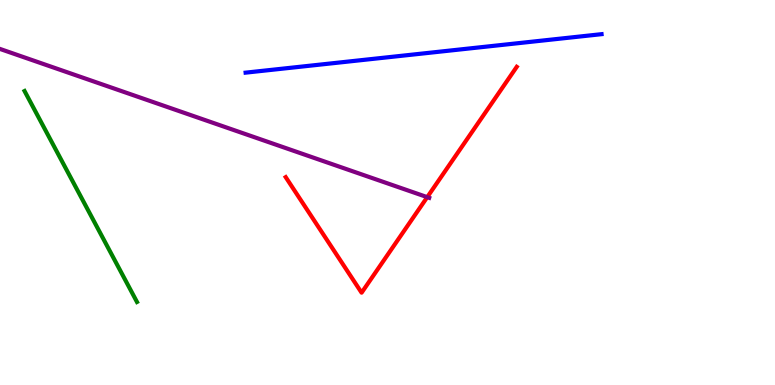[{'lines': ['blue', 'red'], 'intersections': []}, {'lines': ['green', 'red'], 'intersections': []}, {'lines': ['purple', 'red'], 'intersections': [{'x': 5.51, 'y': 4.88}]}, {'lines': ['blue', 'green'], 'intersections': []}, {'lines': ['blue', 'purple'], 'intersections': []}, {'lines': ['green', 'purple'], 'intersections': []}]